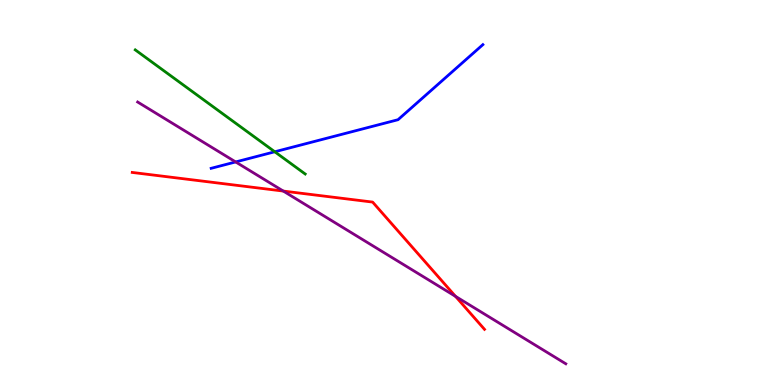[{'lines': ['blue', 'red'], 'intersections': []}, {'lines': ['green', 'red'], 'intersections': []}, {'lines': ['purple', 'red'], 'intersections': [{'x': 3.66, 'y': 5.04}, {'x': 5.88, 'y': 2.3}]}, {'lines': ['blue', 'green'], 'intersections': [{'x': 3.55, 'y': 6.06}]}, {'lines': ['blue', 'purple'], 'intersections': [{'x': 3.04, 'y': 5.79}]}, {'lines': ['green', 'purple'], 'intersections': []}]